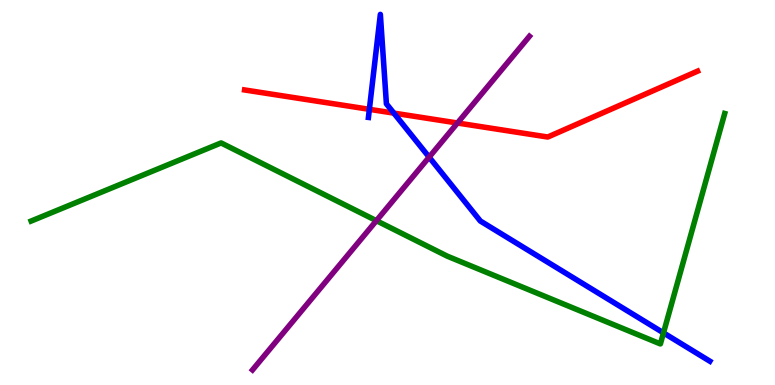[{'lines': ['blue', 'red'], 'intersections': [{'x': 4.77, 'y': 7.16}, {'x': 5.08, 'y': 7.06}]}, {'lines': ['green', 'red'], 'intersections': []}, {'lines': ['purple', 'red'], 'intersections': [{'x': 5.9, 'y': 6.81}]}, {'lines': ['blue', 'green'], 'intersections': [{'x': 8.56, 'y': 1.35}]}, {'lines': ['blue', 'purple'], 'intersections': [{'x': 5.54, 'y': 5.92}]}, {'lines': ['green', 'purple'], 'intersections': [{'x': 4.86, 'y': 4.27}]}]